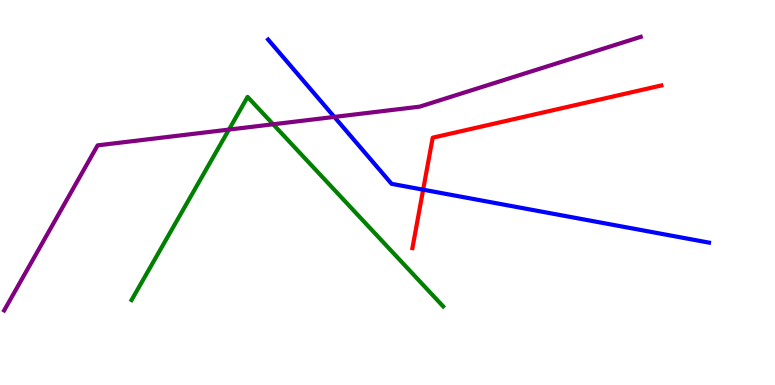[{'lines': ['blue', 'red'], 'intersections': [{'x': 5.46, 'y': 5.07}]}, {'lines': ['green', 'red'], 'intersections': []}, {'lines': ['purple', 'red'], 'intersections': []}, {'lines': ['blue', 'green'], 'intersections': []}, {'lines': ['blue', 'purple'], 'intersections': [{'x': 4.31, 'y': 6.96}]}, {'lines': ['green', 'purple'], 'intersections': [{'x': 2.95, 'y': 6.63}, {'x': 3.52, 'y': 6.77}]}]